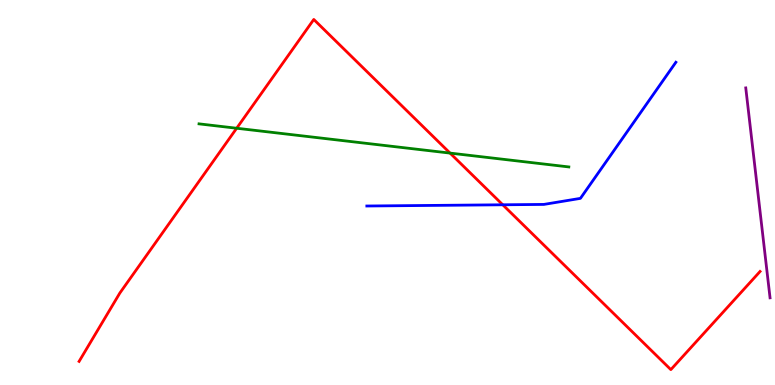[{'lines': ['blue', 'red'], 'intersections': [{'x': 6.49, 'y': 4.68}]}, {'lines': ['green', 'red'], 'intersections': [{'x': 3.05, 'y': 6.67}, {'x': 5.81, 'y': 6.02}]}, {'lines': ['purple', 'red'], 'intersections': []}, {'lines': ['blue', 'green'], 'intersections': []}, {'lines': ['blue', 'purple'], 'intersections': []}, {'lines': ['green', 'purple'], 'intersections': []}]